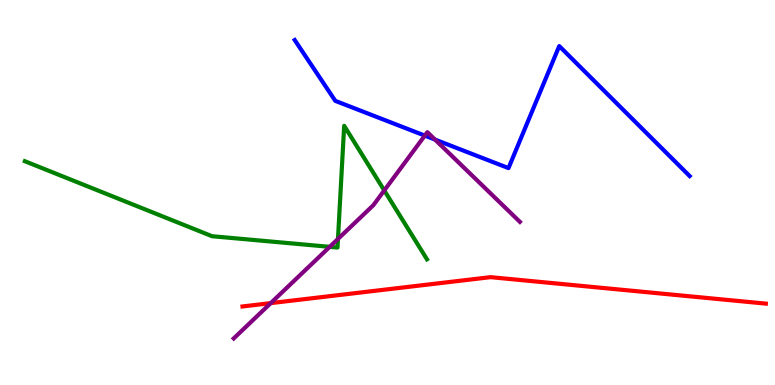[{'lines': ['blue', 'red'], 'intersections': []}, {'lines': ['green', 'red'], 'intersections': []}, {'lines': ['purple', 'red'], 'intersections': [{'x': 3.49, 'y': 2.13}]}, {'lines': ['blue', 'green'], 'intersections': []}, {'lines': ['blue', 'purple'], 'intersections': [{'x': 5.48, 'y': 6.48}, {'x': 5.61, 'y': 6.37}]}, {'lines': ['green', 'purple'], 'intersections': [{'x': 4.25, 'y': 3.59}, {'x': 4.36, 'y': 3.79}, {'x': 4.96, 'y': 5.05}]}]